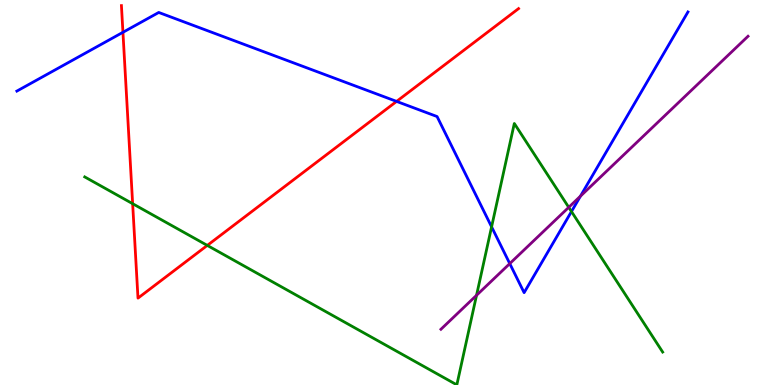[{'lines': ['blue', 'red'], 'intersections': [{'x': 1.59, 'y': 9.16}, {'x': 5.12, 'y': 7.37}]}, {'lines': ['green', 'red'], 'intersections': [{'x': 1.71, 'y': 4.71}, {'x': 2.67, 'y': 3.63}]}, {'lines': ['purple', 'red'], 'intersections': []}, {'lines': ['blue', 'green'], 'intersections': [{'x': 6.34, 'y': 4.11}, {'x': 7.37, 'y': 4.51}]}, {'lines': ['blue', 'purple'], 'intersections': [{'x': 6.58, 'y': 3.15}, {'x': 7.49, 'y': 4.9}]}, {'lines': ['green', 'purple'], 'intersections': [{'x': 6.15, 'y': 2.33}, {'x': 7.34, 'y': 4.61}]}]